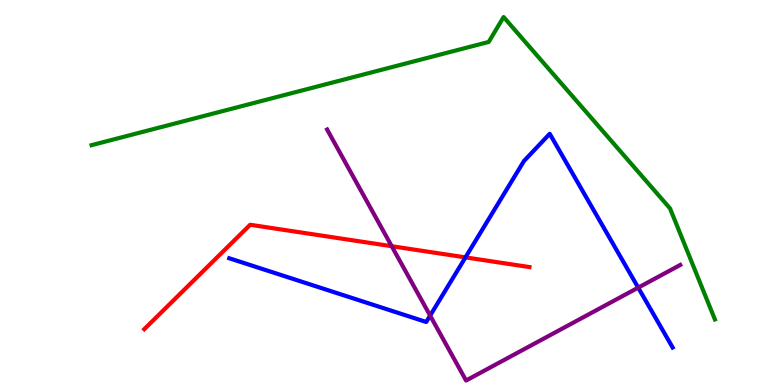[{'lines': ['blue', 'red'], 'intersections': [{'x': 6.01, 'y': 3.31}]}, {'lines': ['green', 'red'], 'intersections': []}, {'lines': ['purple', 'red'], 'intersections': [{'x': 5.05, 'y': 3.6}]}, {'lines': ['blue', 'green'], 'intersections': []}, {'lines': ['blue', 'purple'], 'intersections': [{'x': 5.55, 'y': 1.8}, {'x': 8.23, 'y': 2.53}]}, {'lines': ['green', 'purple'], 'intersections': []}]